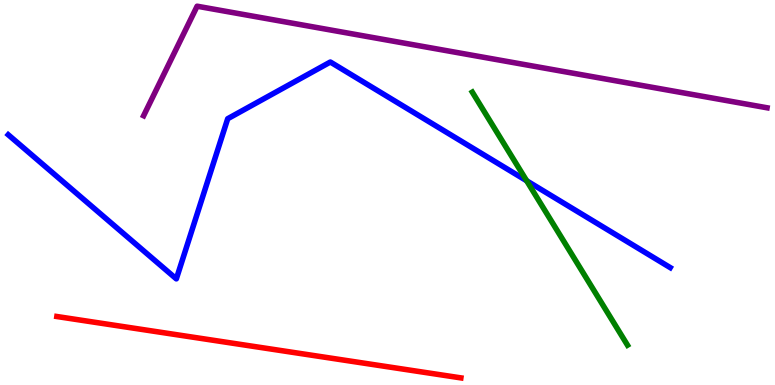[{'lines': ['blue', 'red'], 'intersections': []}, {'lines': ['green', 'red'], 'intersections': []}, {'lines': ['purple', 'red'], 'intersections': []}, {'lines': ['blue', 'green'], 'intersections': [{'x': 6.8, 'y': 5.3}]}, {'lines': ['blue', 'purple'], 'intersections': []}, {'lines': ['green', 'purple'], 'intersections': []}]